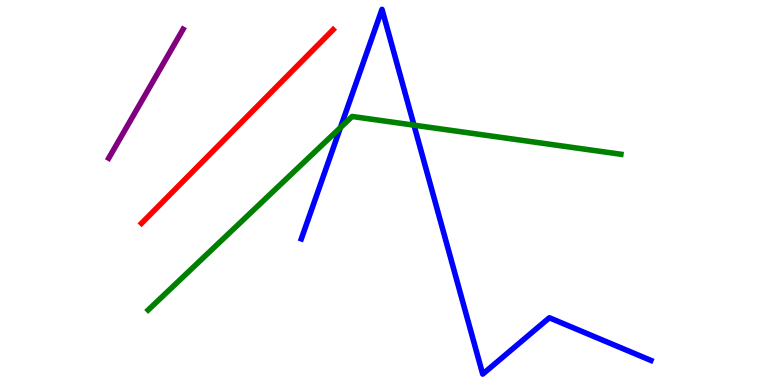[{'lines': ['blue', 'red'], 'intersections': []}, {'lines': ['green', 'red'], 'intersections': []}, {'lines': ['purple', 'red'], 'intersections': []}, {'lines': ['blue', 'green'], 'intersections': [{'x': 4.39, 'y': 6.69}, {'x': 5.34, 'y': 6.75}]}, {'lines': ['blue', 'purple'], 'intersections': []}, {'lines': ['green', 'purple'], 'intersections': []}]